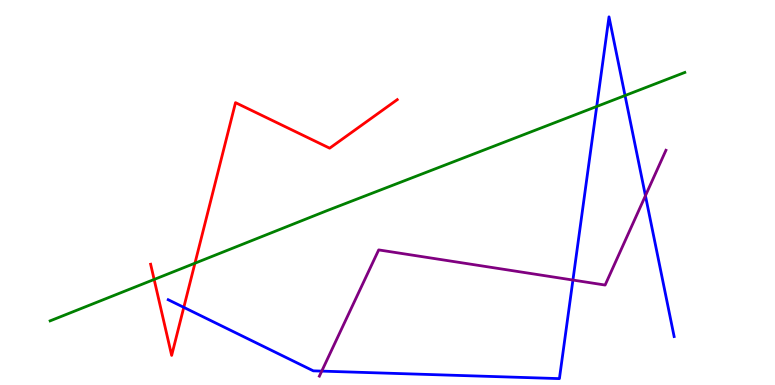[{'lines': ['blue', 'red'], 'intersections': [{'x': 2.37, 'y': 2.02}]}, {'lines': ['green', 'red'], 'intersections': [{'x': 1.99, 'y': 2.74}, {'x': 2.52, 'y': 3.16}]}, {'lines': ['purple', 'red'], 'intersections': []}, {'lines': ['blue', 'green'], 'intersections': [{'x': 7.7, 'y': 7.23}, {'x': 8.06, 'y': 7.52}]}, {'lines': ['blue', 'purple'], 'intersections': [{'x': 4.15, 'y': 0.361}, {'x': 7.39, 'y': 2.73}, {'x': 8.33, 'y': 4.92}]}, {'lines': ['green', 'purple'], 'intersections': []}]